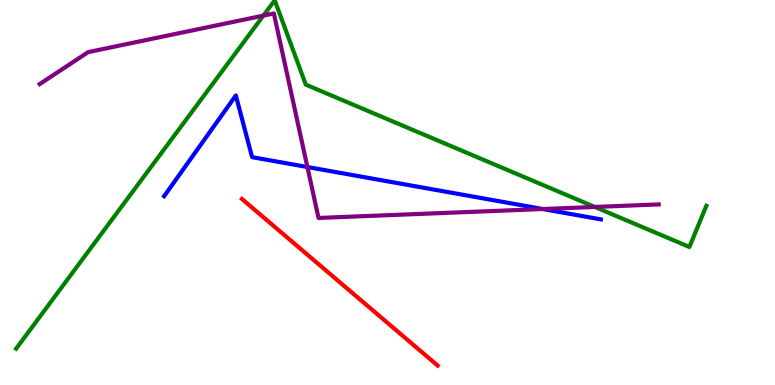[{'lines': ['blue', 'red'], 'intersections': []}, {'lines': ['green', 'red'], 'intersections': []}, {'lines': ['purple', 'red'], 'intersections': []}, {'lines': ['blue', 'green'], 'intersections': []}, {'lines': ['blue', 'purple'], 'intersections': [{'x': 3.97, 'y': 5.66}, {'x': 7.0, 'y': 4.57}]}, {'lines': ['green', 'purple'], 'intersections': [{'x': 3.4, 'y': 9.59}, {'x': 7.68, 'y': 4.62}]}]